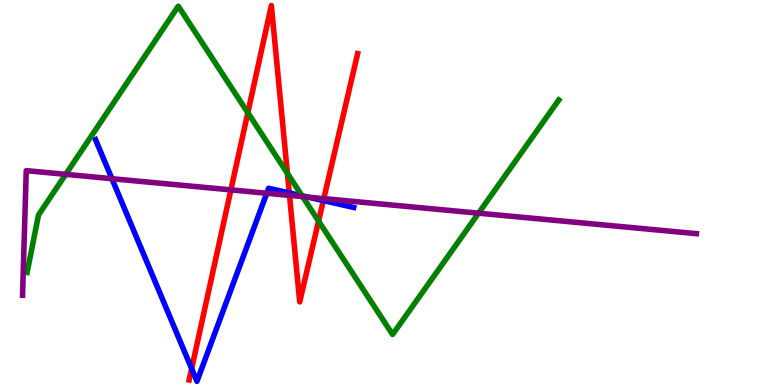[{'lines': ['blue', 'red'], 'intersections': [{'x': 2.47, 'y': 0.425}, {'x': 3.73, 'y': 4.99}, {'x': 4.17, 'y': 4.79}]}, {'lines': ['green', 'red'], 'intersections': [{'x': 3.2, 'y': 7.07}, {'x': 3.71, 'y': 5.5}, {'x': 4.11, 'y': 4.26}]}, {'lines': ['purple', 'red'], 'intersections': [{'x': 2.98, 'y': 5.07}, {'x': 3.74, 'y': 4.92}, {'x': 4.18, 'y': 4.84}]}, {'lines': ['blue', 'green'], 'intersections': [{'x': 3.9, 'y': 4.91}]}, {'lines': ['blue', 'purple'], 'intersections': [{'x': 1.44, 'y': 5.36}, {'x': 3.44, 'y': 4.98}, {'x': 3.97, 'y': 4.88}]}, {'lines': ['green', 'purple'], 'intersections': [{'x': 0.848, 'y': 5.47}, {'x': 3.9, 'y': 4.89}, {'x': 6.17, 'y': 4.46}]}]